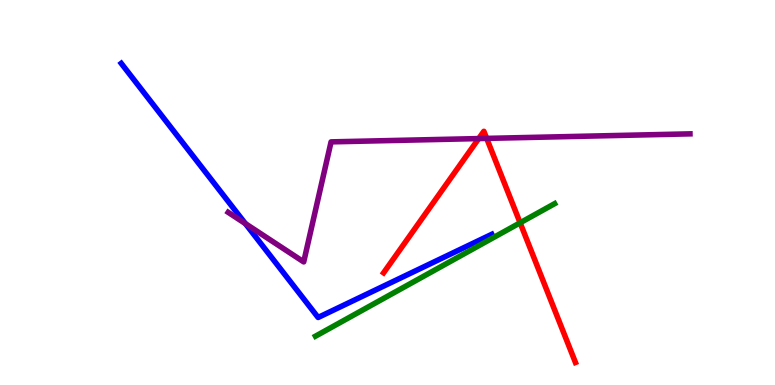[{'lines': ['blue', 'red'], 'intersections': []}, {'lines': ['green', 'red'], 'intersections': [{'x': 6.71, 'y': 4.21}]}, {'lines': ['purple', 'red'], 'intersections': [{'x': 6.18, 'y': 6.4}, {'x': 6.28, 'y': 6.41}]}, {'lines': ['blue', 'green'], 'intersections': []}, {'lines': ['blue', 'purple'], 'intersections': [{'x': 3.17, 'y': 4.19}]}, {'lines': ['green', 'purple'], 'intersections': []}]